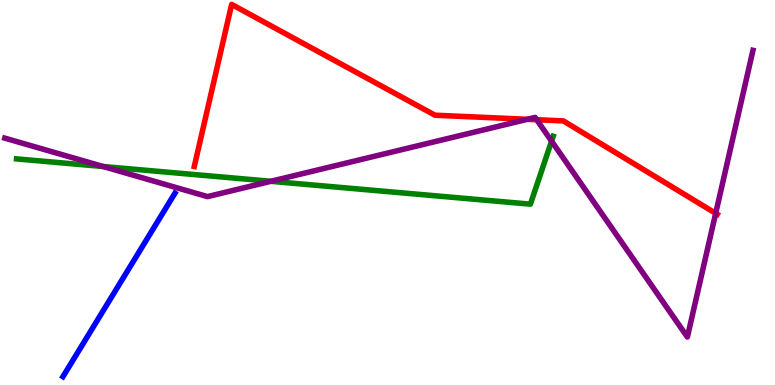[{'lines': ['blue', 'red'], 'intersections': []}, {'lines': ['green', 'red'], 'intersections': []}, {'lines': ['purple', 'red'], 'intersections': [{'x': 6.8, 'y': 6.9}, {'x': 6.93, 'y': 6.89}, {'x': 9.23, 'y': 4.46}]}, {'lines': ['blue', 'green'], 'intersections': []}, {'lines': ['blue', 'purple'], 'intersections': []}, {'lines': ['green', 'purple'], 'intersections': [{'x': 1.33, 'y': 5.67}, {'x': 3.49, 'y': 5.29}, {'x': 7.12, 'y': 6.33}]}]